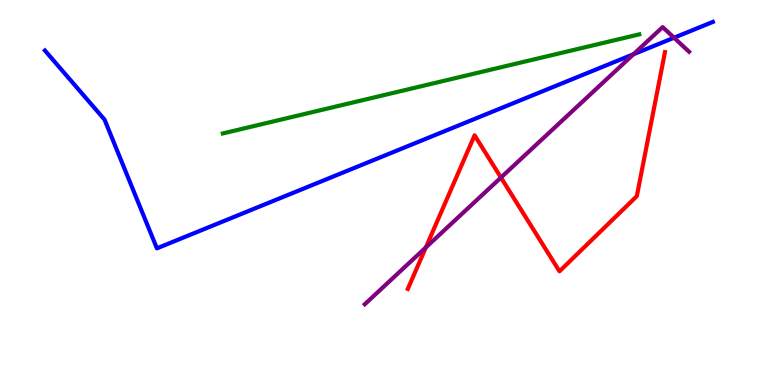[{'lines': ['blue', 'red'], 'intersections': []}, {'lines': ['green', 'red'], 'intersections': []}, {'lines': ['purple', 'red'], 'intersections': [{'x': 5.49, 'y': 3.57}, {'x': 6.46, 'y': 5.39}]}, {'lines': ['blue', 'green'], 'intersections': []}, {'lines': ['blue', 'purple'], 'intersections': [{'x': 8.17, 'y': 8.59}, {'x': 8.7, 'y': 9.02}]}, {'lines': ['green', 'purple'], 'intersections': []}]